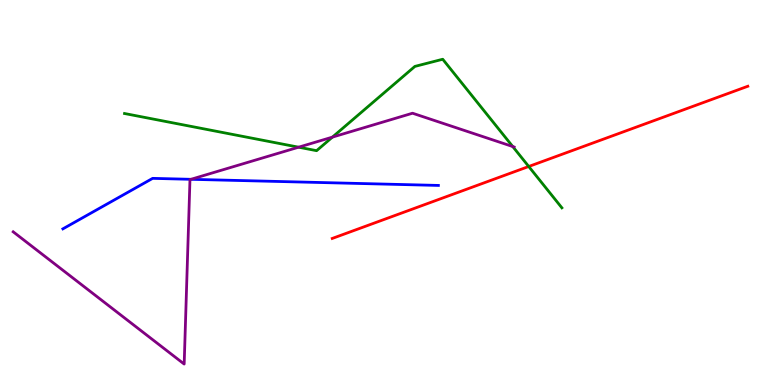[{'lines': ['blue', 'red'], 'intersections': []}, {'lines': ['green', 'red'], 'intersections': [{'x': 6.82, 'y': 5.68}]}, {'lines': ['purple', 'red'], 'intersections': []}, {'lines': ['blue', 'green'], 'intersections': []}, {'lines': ['blue', 'purple'], 'intersections': [{'x': 2.46, 'y': 5.34}]}, {'lines': ['green', 'purple'], 'intersections': [{'x': 3.85, 'y': 6.18}, {'x': 4.29, 'y': 6.44}, {'x': 6.62, 'y': 6.19}]}]